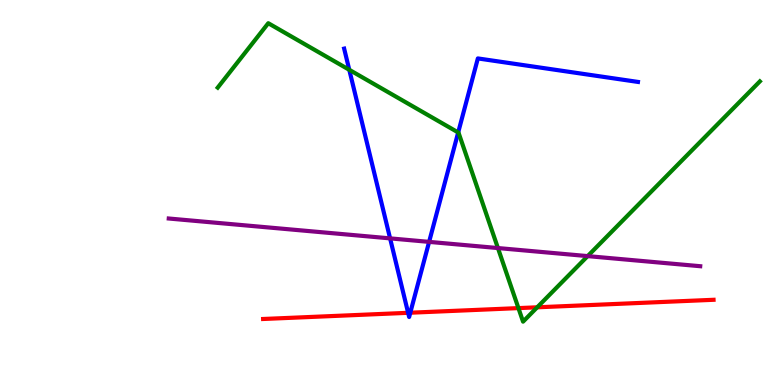[{'lines': ['blue', 'red'], 'intersections': [{'x': 5.27, 'y': 1.87}, {'x': 5.29, 'y': 1.88}]}, {'lines': ['green', 'red'], 'intersections': [{'x': 6.69, 'y': 2.0}, {'x': 6.93, 'y': 2.02}]}, {'lines': ['purple', 'red'], 'intersections': []}, {'lines': ['blue', 'green'], 'intersections': [{'x': 4.51, 'y': 8.19}, {'x': 5.91, 'y': 6.56}]}, {'lines': ['blue', 'purple'], 'intersections': [{'x': 5.03, 'y': 3.81}, {'x': 5.54, 'y': 3.72}]}, {'lines': ['green', 'purple'], 'intersections': [{'x': 6.42, 'y': 3.56}, {'x': 7.58, 'y': 3.35}]}]